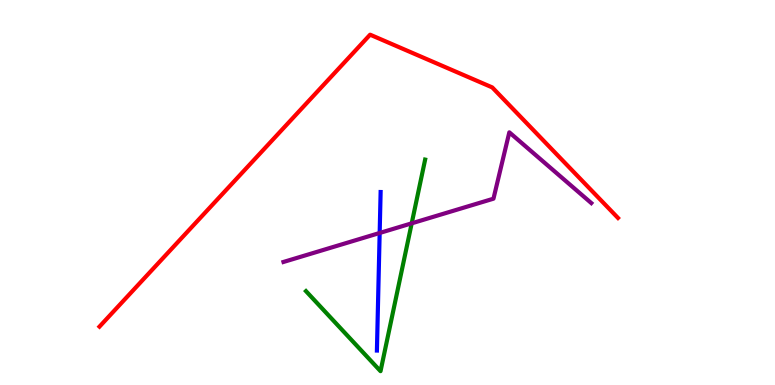[{'lines': ['blue', 'red'], 'intersections': []}, {'lines': ['green', 'red'], 'intersections': []}, {'lines': ['purple', 'red'], 'intersections': []}, {'lines': ['blue', 'green'], 'intersections': []}, {'lines': ['blue', 'purple'], 'intersections': [{'x': 4.9, 'y': 3.95}]}, {'lines': ['green', 'purple'], 'intersections': [{'x': 5.31, 'y': 4.2}]}]